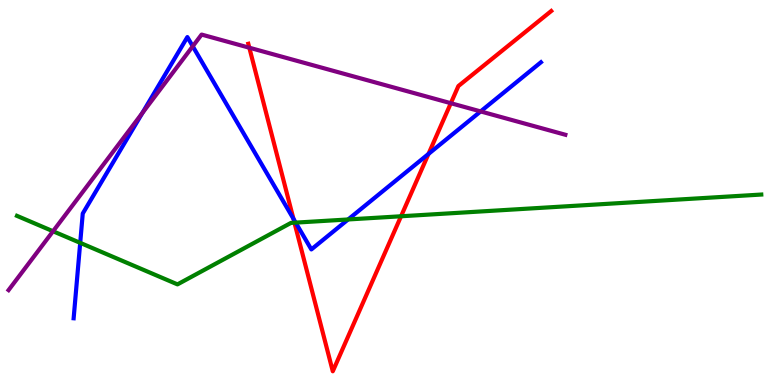[{'lines': ['blue', 'red'], 'intersections': [{'x': 3.79, 'y': 4.32}, {'x': 5.53, 'y': 6.0}]}, {'lines': ['green', 'red'], 'intersections': [{'x': 3.8, 'y': 4.22}, {'x': 5.17, 'y': 4.38}]}, {'lines': ['purple', 'red'], 'intersections': [{'x': 3.22, 'y': 8.76}, {'x': 5.82, 'y': 7.32}]}, {'lines': ['blue', 'green'], 'intersections': [{'x': 1.03, 'y': 3.69}, {'x': 3.82, 'y': 4.22}, {'x': 4.49, 'y': 4.3}]}, {'lines': ['blue', 'purple'], 'intersections': [{'x': 1.84, 'y': 7.06}, {'x': 2.49, 'y': 8.8}, {'x': 6.2, 'y': 7.11}]}, {'lines': ['green', 'purple'], 'intersections': [{'x': 0.684, 'y': 3.99}]}]